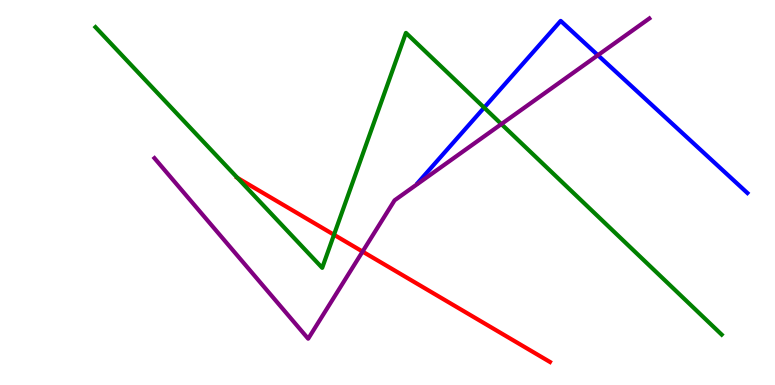[{'lines': ['blue', 'red'], 'intersections': []}, {'lines': ['green', 'red'], 'intersections': [{'x': 3.06, 'y': 5.38}, {'x': 4.31, 'y': 3.9}]}, {'lines': ['purple', 'red'], 'intersections': [{'x': 4.68, 'y': 3.47}]}, {'lines': ['blue', 'green'], 'intersections': [{'x': 6.25, 'y': 7.2}]}, {'lines': ['blue', 'purple'], 'intersections': [{'x': 7.71, 'y': 8.57}]}, {'lines': ['green', 'purple'], 'intersections': [{'x': 6.47, 'y': 6.78}]}]